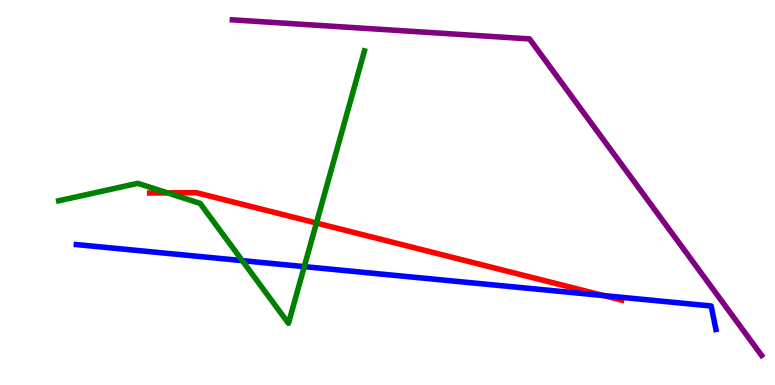[{'lines': ['blue', 'red'], 'intersections': [{'x': 7.79, 'y': 2.32}]}, {'lines': ['green', 'red'], 'intersections': [{'x': 2.16, 'y': 4.99}, {'x': 4.08, 'y': 4.21}]}, {'lines': ['purple', 'red'], 'intersections': []}, {'lines': ['blue', 'green'], 'intersections': [{'x': 3.13, 'y': 3.23}, {'x': 3.93, 'y': 3.07}]}, {'lines': ['blue', 'purple'], 'intersections': []}, {'lines': ['green', 'purple'], 'intersections': []}]